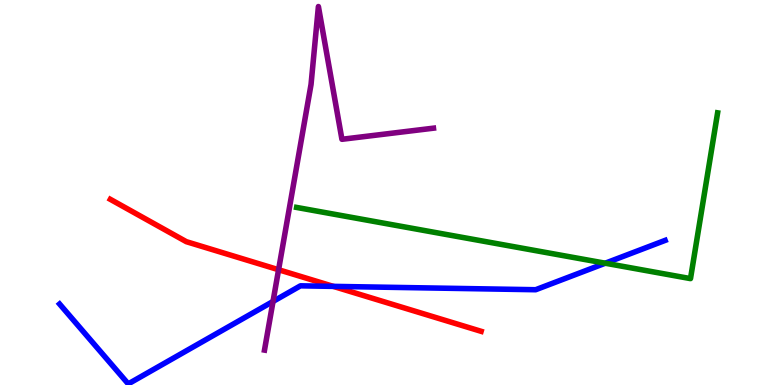[{'lines': ['blue', 'red'], 'intersections': [{'x': 4.3, 'y': 2.56}]}, {'lines': ['green', 'red'], 'intersections': []}, {'lines': ['purple', 'red'], 'intersections': [{'x': 3.59, 'y': 2.99}]}, {'lines': ['blue', 'green'], 'intersections': [{'x': 7.81, 'y': 3.16}]}, {'lines': ['blue', 'purple'], 'intersections': [{'x': 3.52, 'y': 2.17}]}, {'lines': ['green', 'purple'], 'intersections': []}]